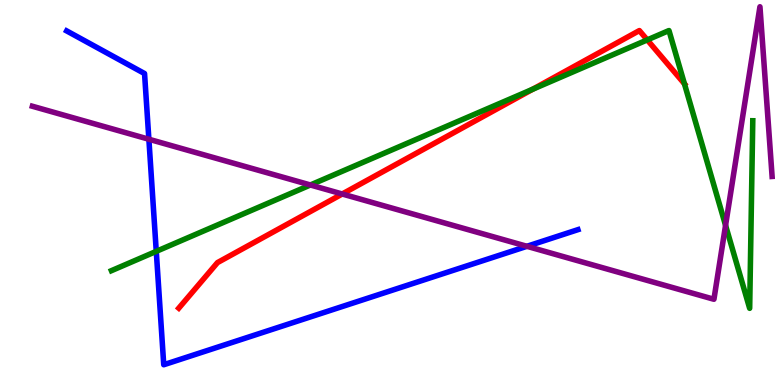[{'lines': ['blue', 'red'], 'intersections': []}, {'lines': ['green', 'red'], 'intersections': [{'x': 6.87, 'y': 7.68}, {'x': 8.35, 'y': 8.96}, {'x': 8.83, 'y': 7.82}]}, {'lines': ['purple', 'red'], 'intersections': [{'x': 4.42, 'y': 4.96}]}, {'lines': ['blue', 'green'], 'intersections': [{'x': 2.02, 'y': 3.47}]}, {'lines': ['blue', 'purple'], 'intersections': [{'x': 1.92, 'y': 6.38}, {'x': 6.8, 'y': 3.6}]}, {'lines': ['green', 'purple'], 'intersections': [{'x': 4.01, 'y': 5.2}, {'x': 9.36, 'y': 4.15}]}]